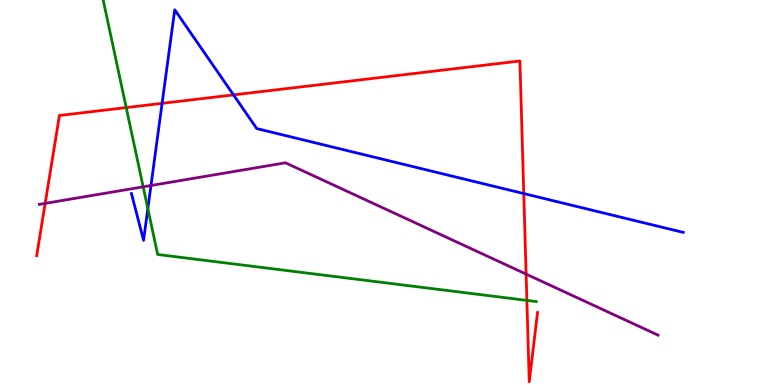[{'lines': ['blue', 'red'], 'intersections': [{'x': 2.09, 'y': 7.32}, {'x': 3.01, 'y': 7.54}, {'x': 6.76, 'y': 4.97}]}, {'lines': ['green', 'red'], 'intersections': [{'x': 1.63, 'y': 7.21}, {'x': 6.8, 'y': 2.2}]}, {'lines': ['purple', 'red'], 'intersections': [{'x': 0.583, 'y': 4.72}, {'x': 6.79, 'y': 2.88}]}, {'lines': ['blue', 'green'], 'intersections': [{'x': 1.91, 'y': 4.58}]}, {'lines': ['blue', 'purple'], 'intersections': [{'x': 1.95, 'y': 5.18}]}, {'lines': ['green', 'purple'], 'intersections': [{'x': 1.85, 'y': 5.15}]}]